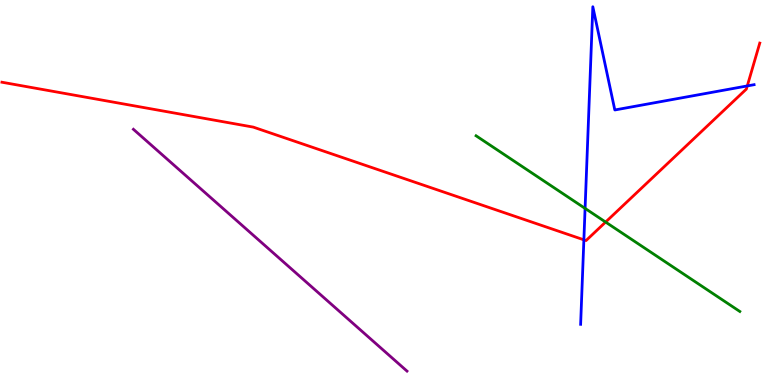[{'lines': ['blue', 'red'], 'intersections': [{'x': 7.53, 'y': 3.77}, {'x': 9.64, 'y': 7.77}]}, {'lines': ['green', 'red'], 'intersections': [{'x': 7.81, 'y': 4.23}]}, {'lines': ['purple', 'red'], 'intersections': []}, {'lines': ['blue', 'green'], 'intersections': [{'x': 7.55, 'y': 4.59}]}, {'lines': ['blue', 'purple'], 'intersections': []}, {'lines': ['green', 'purple'], 'intersections': []}]